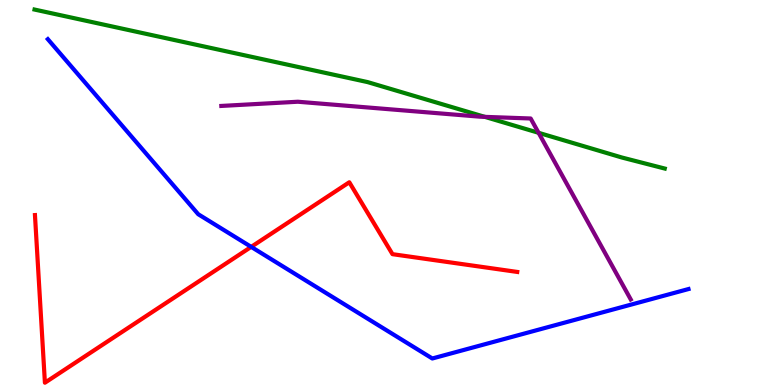[{'lines': ['blue', 'red'], 'intersections': [{'x': 3.24, 'y': 3.59}]}, {'lines': ['green', 'red'], 'intersections': []}, {'lines': ['purple', 'red'], 'intersections': []}, {'lines': ['blue', 'green'], 'intersections': []}, {'lines': ['blue', 'purple'], 'intersections': []}, {'lines': ['green', 'purple'], 'intersections': [{'x': 6.26, 'y': 6.96}, {'x': 6.95, 'y': 6.55}]}]